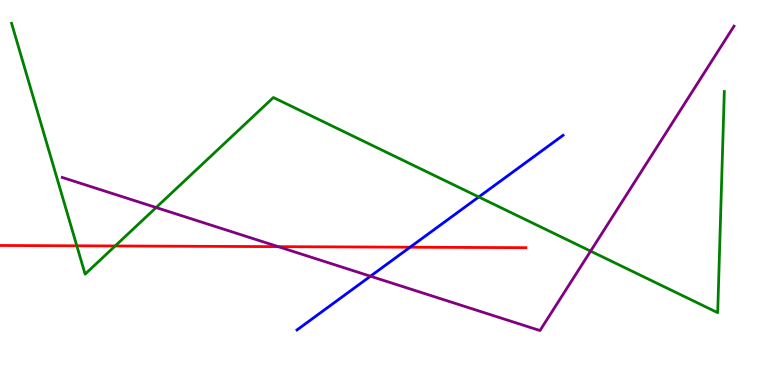[{'lines': ['blue', 'red'], 'intersections': [{'x': 5.29, 'y': 3.58}]}, {'lines': ['green', 'red'], 'intersections': [{'x': 0.991, 'y': 3.62}, {'x': 1.49, 'y': 3.61}]}, {'lines': ['purple', 'red'], 'intersections': [{'x': 3.59, 'y': 3.59}]}, {'lines': ['blue', 'green'], 'intersections': [{'x': 6.18, 'y': 4.88}]}, {'lines': ['blue', 'purple'], 'intersections': [{'x': 4.78, 'y': 2.83}]}, {'lines': ['green', 'purple'], 'intersections': [{'x': 2.01, 'y': 4.61}, {'x': 7.62, 'y': 3.48}]}]